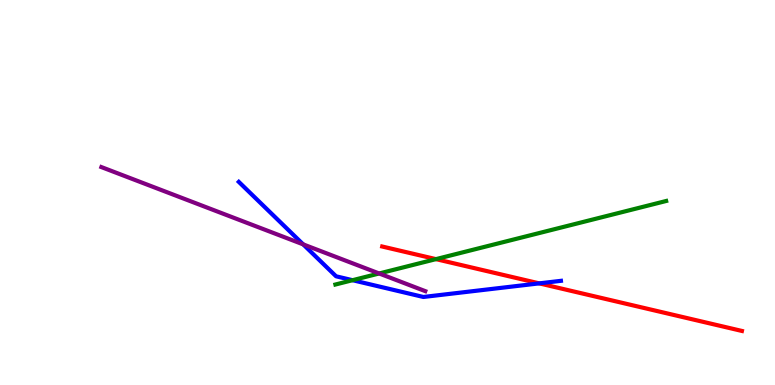[{'lines': ['blue', 'red'], 'intersections': [{'x': 6.96, 'y': 2.64}]}, {'lines': ['green', 'red'], 'intersections': [{'x': 5.63, 'y': 3.27}]}, {'lines': ['purple', 'red'], 'intersections': []}, {'lines': ['blue', 'green'], 'intersections': [{'x': 4.55, 'y': 2.72}]}, {'lines': ['blue', 'purple'], 'intersections': [{'x': 3.91, 'y': 3.65}]}, {'lines': ['green', 'purple'], 'intersections': [{'x': 4.89, 'y': 2.9}]}]